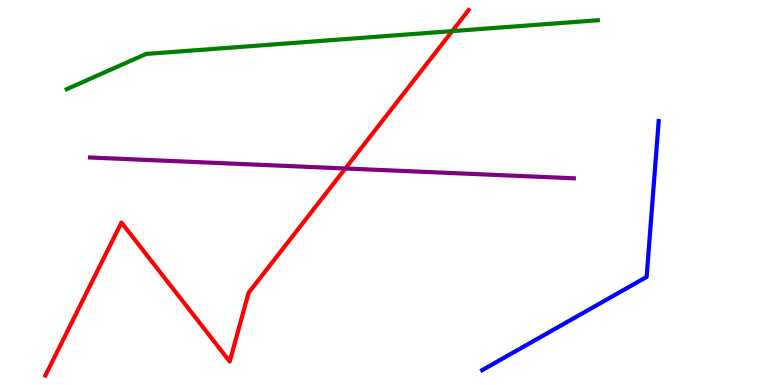[{'lines': ['blue', 'red'], 'intersections': []}, {'lines': ['green', 'red'], 'intersections': [{'x': 5.84, 'y': 9.19}]}, {'lines': ['purple', 'red'], 'intersections': [{'x': 4.46, 'y': 5.62}]}, {'lines': ['blue', 'green'], 'intersections': []}, {'lines': ['blue', 'purple'], 'intersections': []}, {'lines': ['green', 'purple'], 'intersections': []}]